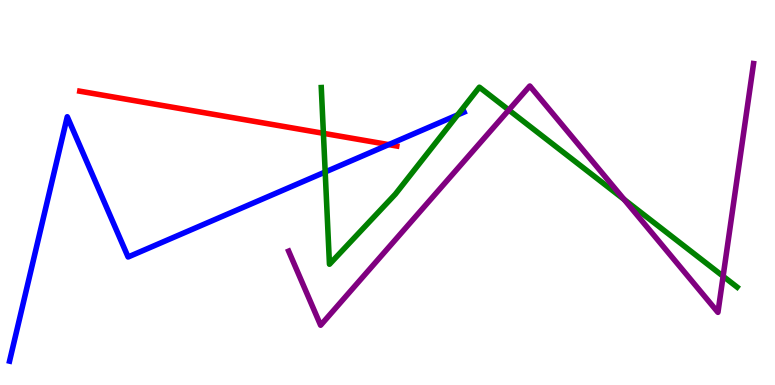[{'lines': ['blue', 'red'], 'intersections': [{'x': 5.02, 'y': 6.24}]}, {'lines': ['green', 'red'], 'intersections': [{'x': 4.17, 'y': 6.54}]}, {'lines': ['purple', 'red'], 'intersections': []}, {'lines': ['blue', 'green'], 'intersections': [{'x': 4.2, 'y': 5.53}, {'x': 5.9, 'y': 7.02}]}, {'lines': ['blue', 'purple'], 'intersections': []}, {'lines': ['green', 'purple'], 'intersections': [{'x': 6.57, 'y': 7.14}, {'x': 8.05, 'y': 4.82}, {'x': 9.33, 'y': 2.82}]}]